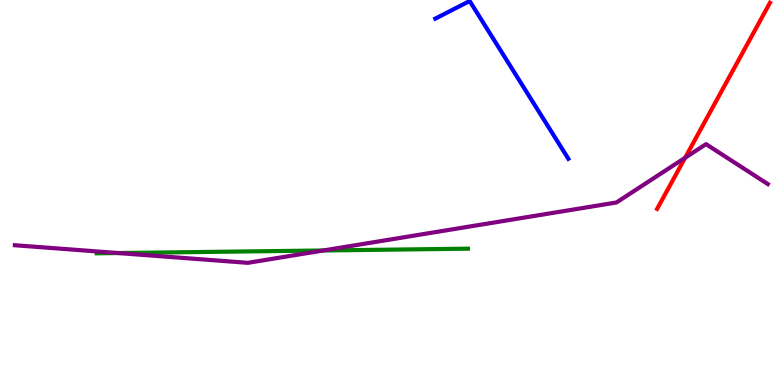[{'lines': ['blue', 'red'], 'intersections': []}, {'lines': ['green', 'red'], 'intersections': []}, {'lines': ['purple', 'red'], 'intersections': [{'x': 8.84, 'y': 5.9}]}, {'lines': ['blue', 'green'], 'intersections': []}, {'lines': ['blue', 'purple'], 'intersections': []}, {'lines': ['green', 'purple'], 'intersections': [{'x': 1.52, 'y': 3.43}, {'x': 4.17, 'y': 3.49}]}]